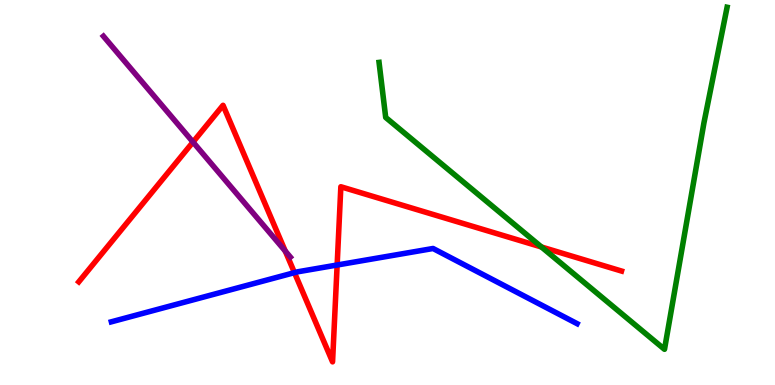[{'lines': ['blue', 'red'], 'intersections': [{'x': 3.8, 'y': 2.92}, {'x': 4.35, 'y': 3.12}]}, {'lines': ['green', 'red'], 'intersections': [{'x': 6.99, 'y': 3.58}]}, {'lines': ['purple', 'red'], 'intersections': [{'x': 2.49, 'y': 6.31}, {'x': 3.68, 'y': 3.48}]}, {'lines': ['blue', 'green'], 'intersections': []}, {'lines': ['blue', 'purple'], 'intersections': []}, {'lines': ['green', 'purple'], 'intersections': []}]